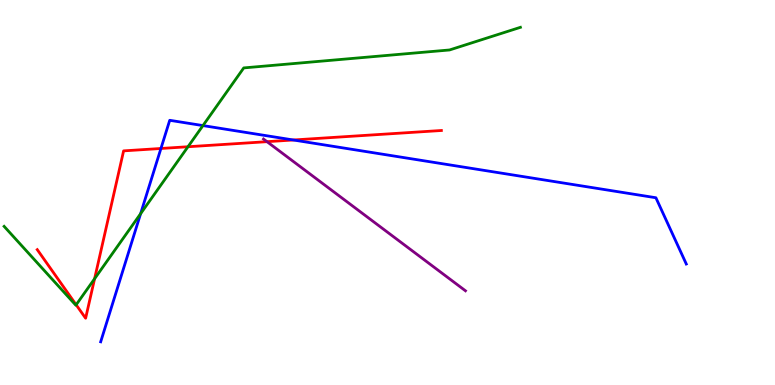[{'lines': ['blue', 'red'], 'intersections': [{'x': 2.08, 'y': 6.14}, {'x': 3.78, 'y': 6.36}]}, {'lines': ['green', 'red'], 'intersections': [{'x': 0.983, 'y': 2.08}, {'x': 1.22, 'y': 2.76}, {'x': 2.43, 'y': 6.19}]}, {'lines': ['purple', 'red'], 'intersections': [{'x': 3.45, 'y': 6.32}]}, {'lines': ['blue', 'green'], 'intersections': [{'x': 1.81, 'y': 4.45}, {'x': 2.62, 'y': 6.74}]}, {'lines': ['blue', 'purple'], 'intersections': []}, {'lines': ['green', 'purple'], 'intersections': []}]